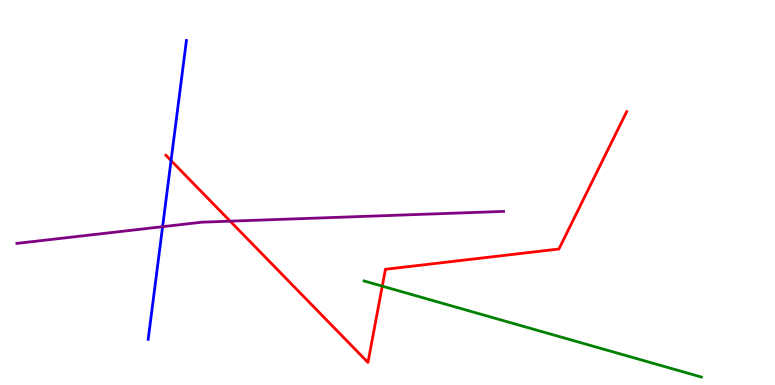[{'lines': ['blue', 'red'], 'intersections': [{'x': 2.21, 'y': 5.83}]}, {'lines': ['green', 'red'], 'intersections': [{'x': 4.93, 'y': 2.57}]}, {'lines': ['purple', 'red'], 'intersections': [{'x': 2.97, 'y': 4.26}]}, {'lines': ['blue', 'green'], 'intersections': []}, {'lines': ['blue', 'purple'], 'intersections': [{'x': 2.1, 'y': 4.11}]}, {'lines': ['green', 'purple'], 'intersections': []}]